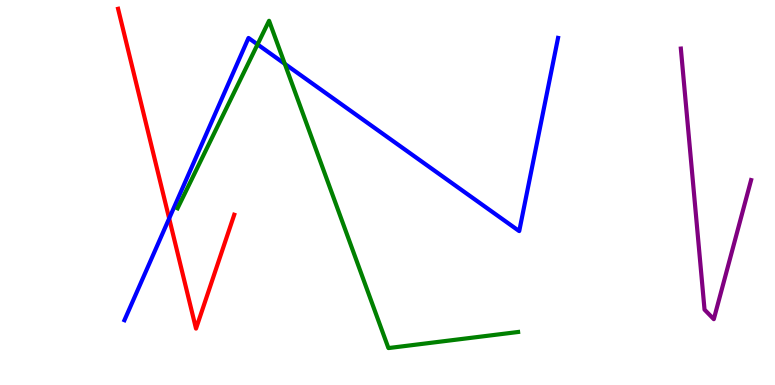[{'lines': ['blue', 'red'], 'intersections': [{'x': 2.18, 'y': 4.33}]}, {'lines': ['green', 'red'], 'intersections': []}, {'lines': ['purple', 'red'], 'intersections': []}, {'lines': ['blue', 'green'], 'intersections': [{'x': 3.32, 'y': 8.85}, {'x': 3.67, 'y': 8.34}]}, {'lines': ['blue', 'purple'], 'intersections': []}, {'lines': ['green', 'purple'], 'intersections': []}]